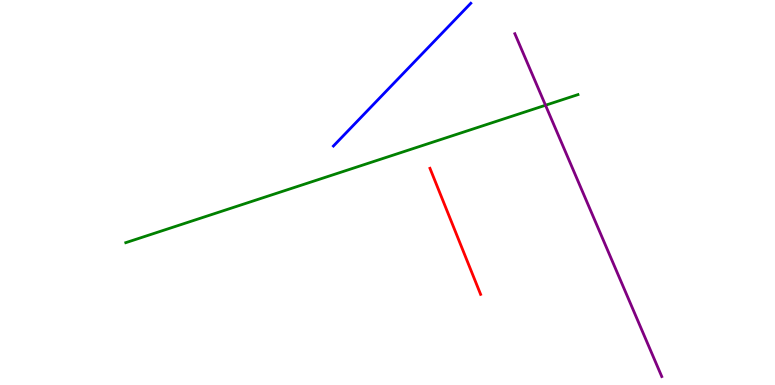[{'lines': ['blue', 'red'], 'intersections': []}, {'lines': ['green', 'red'], 'intersections': []}, {'lines': ['purple', 'red'], 'intersections': []}, {'lines': ['blue', 'green'], 'intersections': []}, {'lines': ['blue', 'purple'], 'intersections': []}, {'lines': ['green', 'purple'], 'intersections': [{'x': 7.04, 'y': 7.27}]}]